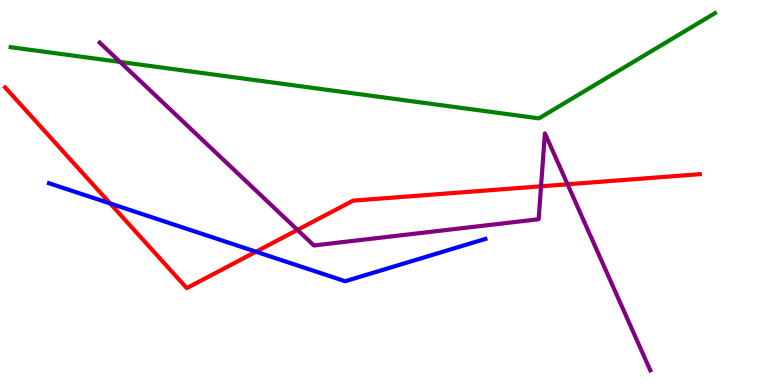[{'lines': ['blue', 'red'], 'intersections': [{'x': 1.42, 'y': 4.71}, {'x': 3.3, 'y': 3.46}]}, {'lines': ['green', 'red'], 'intersections': []}, {'lines': ['purple', 'red'], 'intersections': [{'x': 3.84, 'y': 4.03}, {'x': 6.98, 'y': 5.16}, {'x': 7.32, 'y': 5.21}]}, {'lines': ['blue', 'green'], 'intersections': []}, {'lines': ['blue', 'purple'], 'intersections': []}, {'lines': ['green', 'purple'], 'intersections': [{'x': 1.55, 'y': 8.39}]}]